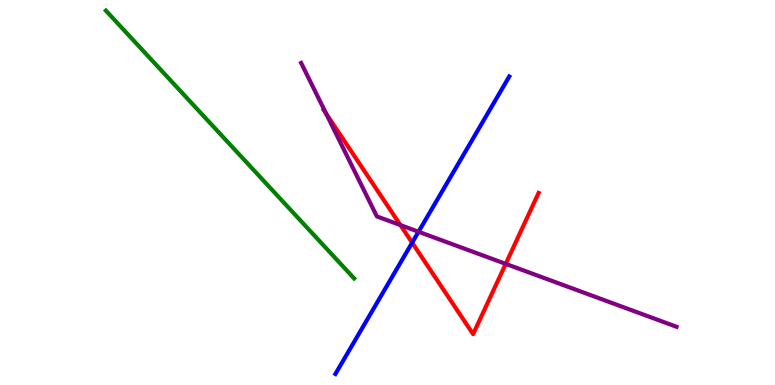[{'lines': ['blue', 'red'], 'intersections': [{'x': 5.32, 'y': 3.7}]}, {'lines': ['green', 'red'], 'intersections': []}, {'lines': ['purple', 'red'], 'intersections': [{'x': 4.21, 'y': 7.05}, {'x': 5.17, 'y': 4.15}, {'x': 6.53, 'y': 3.15}]}, {'lines': ['blue', 'green'], 'intersections': []}, {'lines': ['blue', 'purple'], 'intersections': [{'x': 5.4, 'y': 3.98}]}, {'lines': ['green', 'purple'], 'intersections': []}]